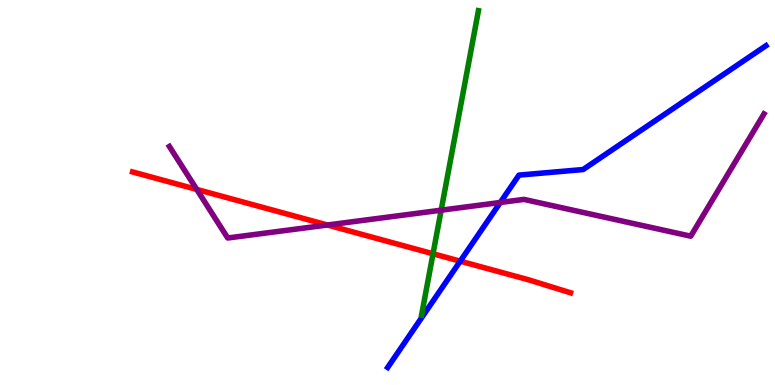[{'lines': ['blue', 'red'], 'intersections': [{'x': 5.94, 'y': 3.22}]}, {'lines': ['green', 'red'], 'intersections': [{'x': 5.59, 'y': 3.41}]}, {'lines': ['purple', 'red'], 'intersections': [{'x': 2.54, 'y': 5.08}, {'x': 4.22, 'y': 4.16}]}, {'lines': ['blue', 'green'], 'intersections': []}, {'lines': ['blue', 'purple'], 'intersections': [{'x': 6.46, 'y': 4.74}]}, {'lines': ['green', 'purple'], 'intersections': [{'x': 5.69, 'y': 4.54}]}]